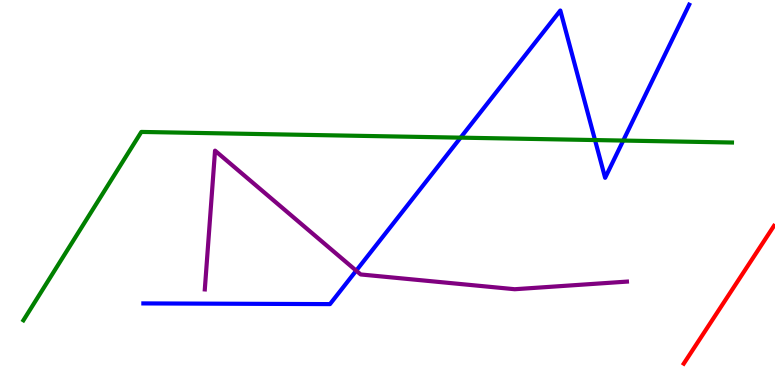[{'lines': ['blue', 'red'], 'intersections': []}, {'lines': ['green', 'red'], 'intersections': []}, {'lines': ['purple', 'red'], 'intersections': []}, {'lines': ['blue', 'green'], 'intersections': [{'x': 5.94, 'y': 6.42}, {'x': 7.68, 'y': 6.36}, {'x': 8.04, 'y': 6.35}]}, {'lines': ['blue', 'purple'], 'intersections': [{'x': 4.6, 'y': 2.97}]}, {'lines': ['green', 'purple'], 'intersections': []}]